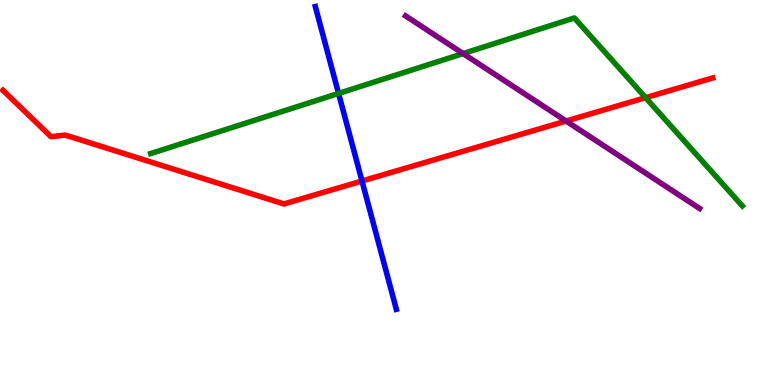[{'lines': ['blue', 'red'], 'intersections': [{'x': 4.67, 'y': 5.3}]}, {'lines': ['green', 'red'], 'intersections': [{'x': 8.33, 'y': 7.46}]}, {'lines': ['purple', 'red'], 'intersections': [{'x': 7.3, 'y': 6.86}]}, {'lines': ['blue', 'green'], 'intersections': [{'x': 4.37, 'y': 7.57}]}, {'lines': ['blue', 'purple'], 'intersections': []}, {'lines': ['green', 'purple'], 'intersections': [{'x': 5.98, 'y': 8.61}]}]